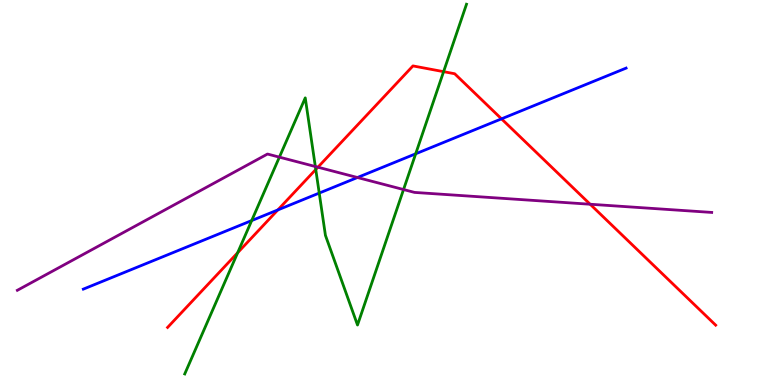[{'lines': ['blue', 'red'], 'intersections': [{'x': 3.58, 'y': 4.55}, {'x': 6.47, 'y': 6.91}]}, {'lines': ['green', 'red'], 'intersections': [{'x': 3.07, 'y': 3.43}, {'x': 4.07, 'y': 5.6}, {'x': 5.72, 'y': 8.14}]}, {'lines': ['purple', 'red'], 'intersections': [{'x': 4.1, 'y': 5.66}, {'x': 7.61, 'y': 4.7}]}, {'lines': ['blue', 'green'], 'intersections': [{'x': 3.25, 'y': 4.27}, {'x': 4.12, 'y': 4.99}, {'x': 5.36, 'y': 6.01}]}, {'lines': ['blue', 'purple'], 'intersections': [{'x': 4.61, 'y': 5.39}]}, {'lines': ['green', 'purple'], 'intersections': [{'x': 3.6, 'y': 5.92}, {'x': 4.07, 'y': 5.67}, {'x': 5.21, 'y': 5.08}]}]